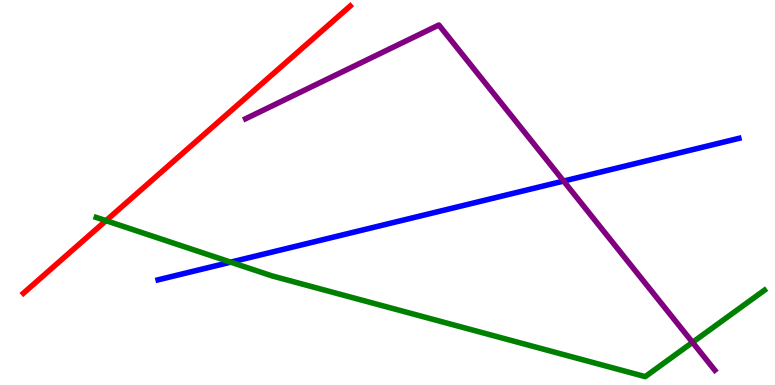[{'lines': ['blue', 'red'], 'intersections': []}, {'lines': ['green', 'red'], 'intersections': [{'x': 1.37, 'y': 4.27}]}, {'lines': ['purple', 'red'], 'intersections': []}, {'lines': ['blue', 'green'], 'intersections': [{'x': 2.98, 'y': 3.19}]}, {'lines': ['blue', 'purple'], 'intersections': [{'x': 7.27, 'y': 5.3}]}, {'lines': ['green', 'purple'], 'intersections': [{'x': 8.94, 'y': 1.11}]}]